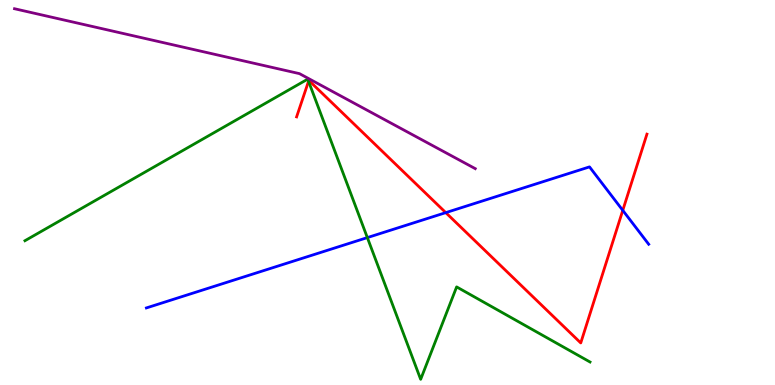[{'lines': ['blue', 'red'], 'intersections': [{'x': 5.75, 'y': 4.48}, {'x': 8.04, 'y': 4.54}]}, {'lines': ['green', 'red'], 'intersections': [{'x': 3.98, 'y': 7.89}]}, {'lines': ['purple', 'red'], 'intersections': []}, {'lines': ['blue', 'green'], 'intersections': [{'x': 4.74, 'y': 3.83}]}, {'lines': ['blue', 'purple'], 'intersections': []}, {'lines': ['green', 'purple'], 'intersections': []}]